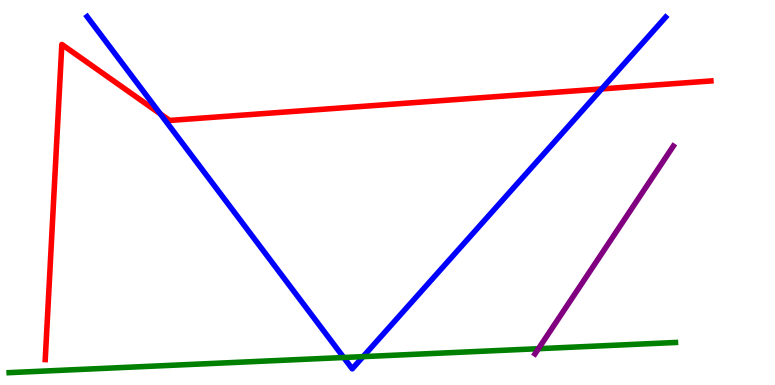[{'lines': ['blue', 'red'], 'intersections': [{'x': 2.07, 'y': 7.04}, {'x': 7.76, 'y': 7.69}]}, {'lines': ['green', 'red'], 'intersections': []}, {'lines': ['purple', 'red'], 'intersections': []}, {'lines': ['blue', 'green'], 'intersections': [{'x': 4.43, 'y': 0.714}, {'x': 4.69, 'y': 0.737}]}, {'lines': ['blue', 'purple'], 'intersections': []}, {'lines': ['green', 'purple'], 'intersections': [{'x': 6.95, 'y': 0.943}]}]